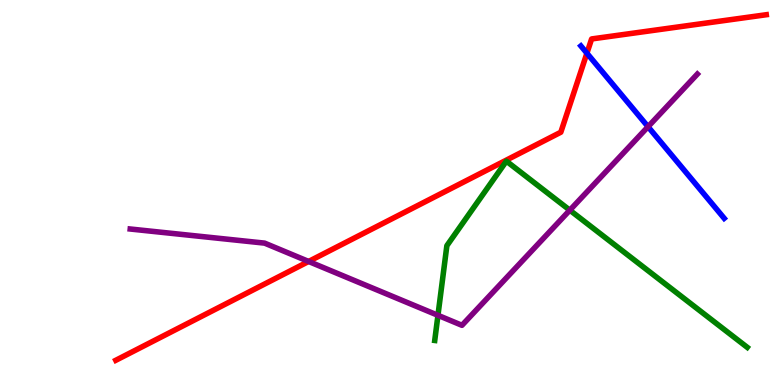[{'lines': ['blue', 'red'], 'intersections': [{'x': 7.57, 'y': 8.62}]}, {'lines': ['green', 'red'], 'intersections': []}, {'lines': ['purple', 'red'], 'intersections': [{'x': 3.98, 'y': 3.21}]}, {'lines': ['blue', 'green'], 'intersections': []}, {'lines': ['blue', 'purple'], 'intersections': [{'x': 8.36, 'y': 6.71}]}, {'lines': ['green', 'purple'], 'intersections': [{'x': 5.65, 'y': 1.81}, {'x': 7.35, 'y': 4.54}]}]